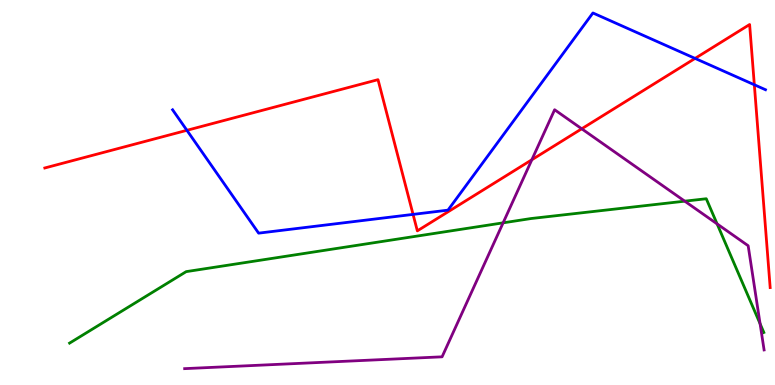[{'lines': ['blue', 'red'], 'intersections': [{'x': 2.41, 'y': 6.62}, {'x': 5.33, 'y': 4.43}, {'x': 8.97, 'y': 8.48}, {'x': 9.73, 'y': 7.8}]}, {'lines': ['green', 'red'], 'intersections': []}, {'lines': ['purple', 'red'], 'intersections': [{'x': 6.86, 'y': 5.85}, {'x': 7.51, 'y': 6.65}]}, {'lines': ['blue', 'green'], 'intersections': []}, {'lines': ['blue', 'purple'], 'intersections': []}, {'lines': ['green', 'purple'], 'intersections': [{'x': 6.49, 'y': 4.21}, {'x': 8.84, 'y': 4.77}, {'x': 9.25, 'y': 4.18}, {'x': 9.81, 'y': 1.59}]}]